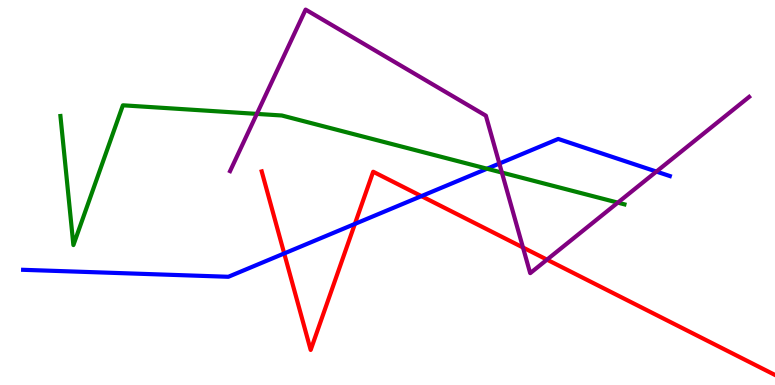[{'lines': ['blue', 'red'], 'intersections': [{'x': 3.67, 'y': 3.42}, {'x': 4.58, 'y': 4.18}, {'x': 5.44, 'y': 4.91}]}, {'lines': ['green', 'red'], 'intersections': []}, {'lines': ['purple', 'red'], 'intersections': [{'x': 6.75, 'y': 3.57}, {'x': 7.06, 'y': 3.26}]}, {'lines': ['blue', 'green'], 'intersections': [{'x': 6.28, 'y': 5.62}]}, {'lines': ['blue', 'purple'], 'intersections': [{'x': 6.44, 'y': 5.75}, {'x': 8.47, 'y': 5.54}]}, {'lines': ['green', 'purple'], 'intersections': [{'x': 3.31, 'y': 7.04}, {'x': 6.48, 'y': 5.52}, {'x': 7.97, 'y': 4.74}]}]